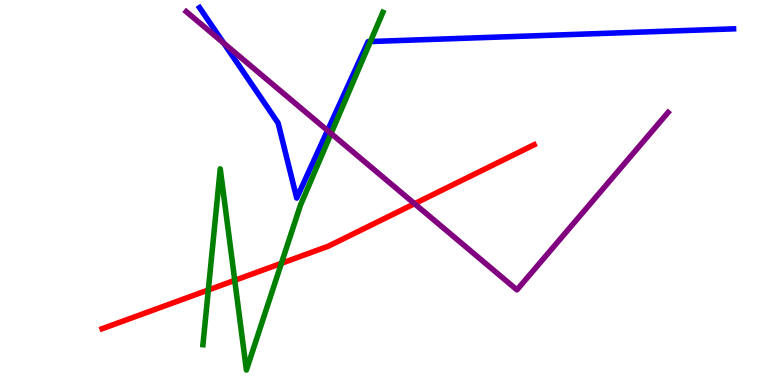[{'lines': ['blue', 'red'], 'intersections': []}, {'lines': ['green', 'red'], 'intersections': [{'x': 2.69, 'y': 2.47}, {'x': 3.03, 'y': 2.72}, {'x': 3.63, 'y': 3.16}]}, {'lines': ['purple', 'red'], 'intersections': [{'x': 5.35, 'y': 4.71}]}, {'lines': ['blue', 'green'], 'intersections': [{'x': 4.78, 'y': 8.92}]}, {'lines': ['blue', 'purple'], 'intersections': [{'x': 2.89, 'y': 8.88}, {'x': 4.23, 'y': 6.61}]}, {'lines': ['green', 'purple'], 'intersections': [{'x': 4.27, 'y': 6.53}]}]